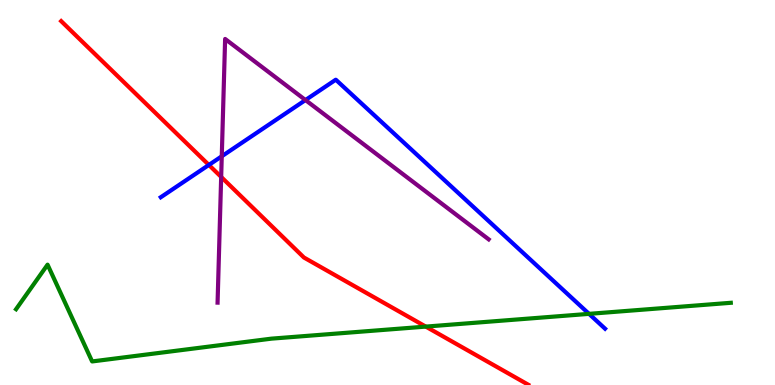[{'lines': ['blue', 'red'], 'intersections': [{'x': 2.7, 'y': 5.72}]}, {'lines': ['green', 'red'], 'intersections': [{'x': 5.49, 'y': 1.52}]}, {'lines': ['purple', 'red'], 'intersections': [{'x': 2.85, 'y': 5.4}]}, {'lines': ['blue', 'green'], 'intersections': [{'x': 7.6, 'y': 1.85}]}, {'lines': ['blue', 'purple'], 'intersections': [{'x': 2.86, 'y': 5.94}, {'x': 3.94, 'y': 7.4}]}, {'lines': ['green', 'purple'], 'intersections': []}]